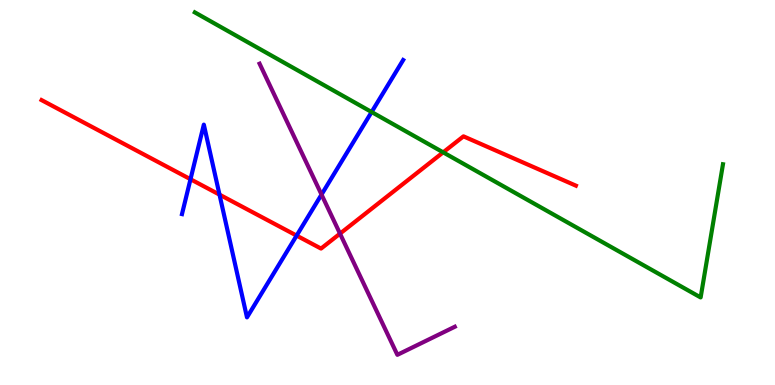[{'lines': ['blue', 'red'], 'intersections': [{'x': 2.46, 'y': 5.34}, {'x': 2.83, 'y': 4.94}, {'x': 3.83, 'y': 3.88}]}, {'lines': ['green', 'red'], 'intersections': [{'x': 5.72, 'y': 6.04}]}, {'lines': ['purple', 'red'], 'intersections': [{'x': 4.39, 'y': 3.93}]}, {'lines': ['blue', 'green'], 'intersections': [{'x': 4.8, 'y': 7.09}]}, {'lines': ['blue', 'purple'], 'intersections': [{'x': 4.15, 'y': 4.95}]}, {'lines': ['green', 'purple'], 'intersections': []}]